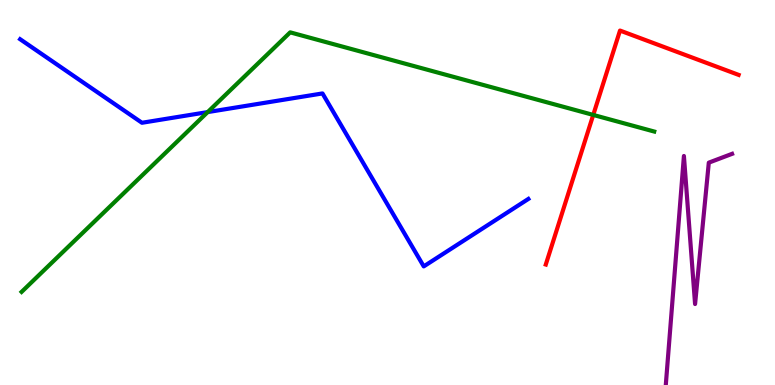[{'lines': ['blue', 'red'], 'intersections': []}, {'lines': ['green', 'red'], 'intersections': [{'x': 7.65, 'y': 7.01}]}, {'lines': ['purple', 'red'], 'intersections': []}, {'lines': ['blue', 'green'], 'intersections': [{'x': 2.68, 'y': 7.09}]}, {'lines': ['blue', 'purple'], 'intersections': []}, {'lines': ['green', 'purple'], 'intersections': []}]